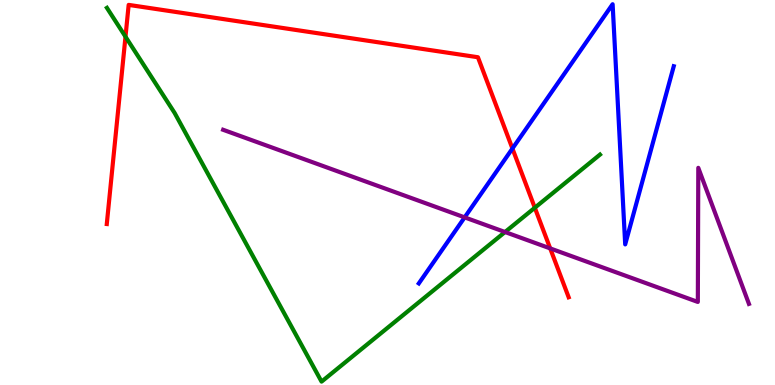[{'lines': ['blue', 'red'], 'intersections': [{'x': 6.61, 'y': 6.14}]}, {'lines': ['green', 'red'], 'intersections': [{'x': 1.62, 'y': 9.05}, {'x': 6.9, 'y': 4.6}]}, {'lines': ['purple', 'red'], 'intersections': [{'x': 7.1, 'y': 3.55}]}, {'lines': ['blue', 'green'], 'intersections': []}, {'lines': ['blue', 'purple'], 'intersections': [{'x': 6.0, 'y': 4.35}]}, {'lines': ['green', 'purple'], 'intersections': [{'x': 6.52, 'y': 3.97}]}]